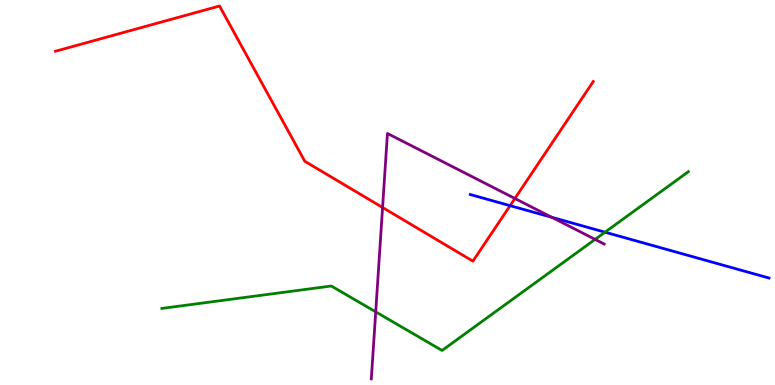[{'lines': ['blue', 'red'], 'intersections': [{'x': 6.58, 'y': 4.66}]}, {'lines': ['green', 'red'], 'intersections': []}, {'lines': ['purple', 'red'], 'intersections': [{'x': 4.94, 'y': 4.61}, {'x': 6.64, 'y': 4.84}]}, {'lines': ['blue', 'green'], 'intersections': [{'x': 7.81, 'y': 3.97}]}, {'lines': ['blue', 'purple'], 'intersections': [{'x': 7.12, 'y': 4.35}]}, {'lines': ['green', 'purple'], 'intersections': [{'x': 4.85, 'y': 1.9}, {'x': 7.68, 'y': 3.78}]}]